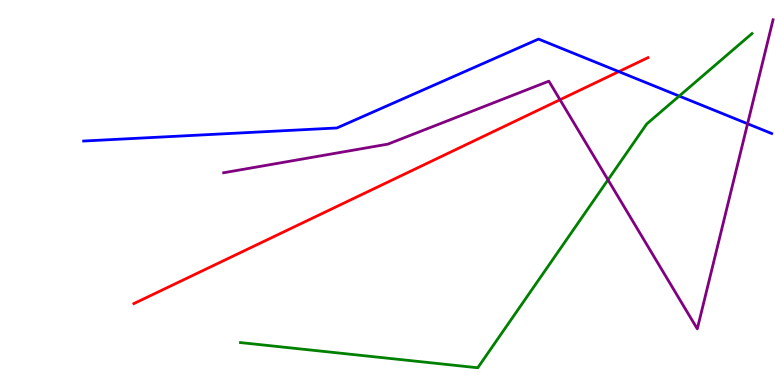[{'lines': ['blue', 'red'], 'intersections': [{'x': 7.98, 'y': 8.14}]}, {'lines': ['green', 'red'], 'intersections': []}, {'lines': ['purple', 'red'], 'intersections': [{'x': 7.23, 'y': 7.41}]}, {'lines': ['blue', 'green'], 'intersections': [{'x': 8.76, 'y': 7.51}]}, {'lines': ['blue', 'purple'], 'intersections': [{'x': 9.65, 'y': 6.79}]}, {'lines': ['green', 'purple'], 'intersections': [{'x': 7.85, 'y': 5.33}]}]